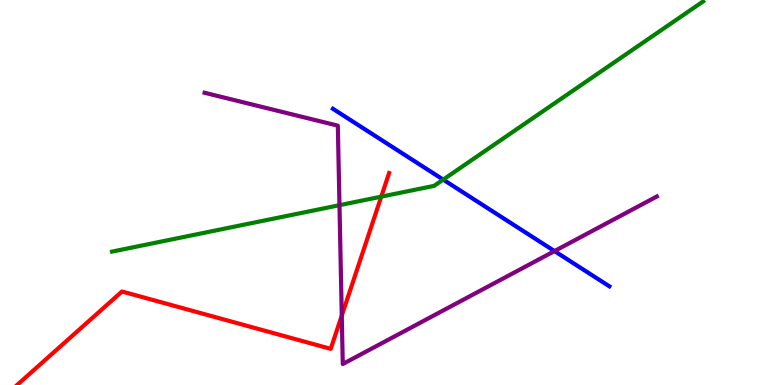[{'lines': ['blue', 'red'], 'intersections': []}, {'lines': ['green', 'red'], 'intersections': [{'x': 4.92, 'y': 4.89}]}, {'lines': ['purple', 'red'], 'intersections': [{'x': 4.41, 'y': 1.8}]}, {'lines': ['blue', 'green'], 'intersections': [{'x': 5.72, 'y': 5.33}]}, {'lines': ['blue', 'purple'], 'intersections': [{'x': 7.15, 'y': 3.48}]}, {'lines': ['green', 'purple'], 'intersections': [{'x': 4.38, 'y': 4.67}]}]